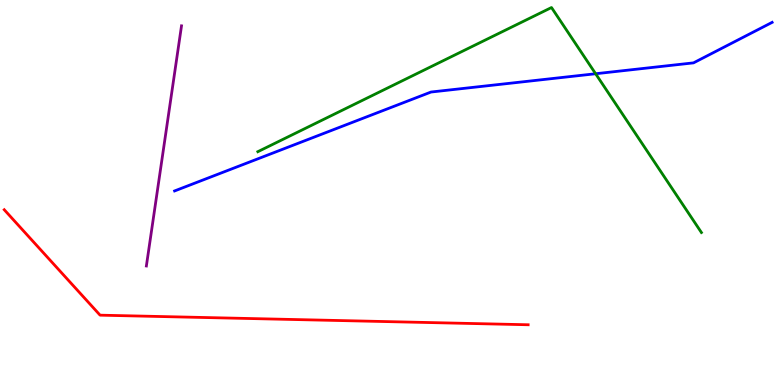[{'lines': ['blue', 'red'], 'intersections': []}, {'lines': ['green', 'red'], 'intersections': []}, {'lines': ['purple', 'red'], 'intersections': []}, {'lines': ['blue', 'green'], 'intersections': [{'x': 7.69, 'y': 8.08}]}, {'lines': ['blue', 'purple'], 'intersections': []}, {'lines': ['green', 'purple'], 'intersections': []}]